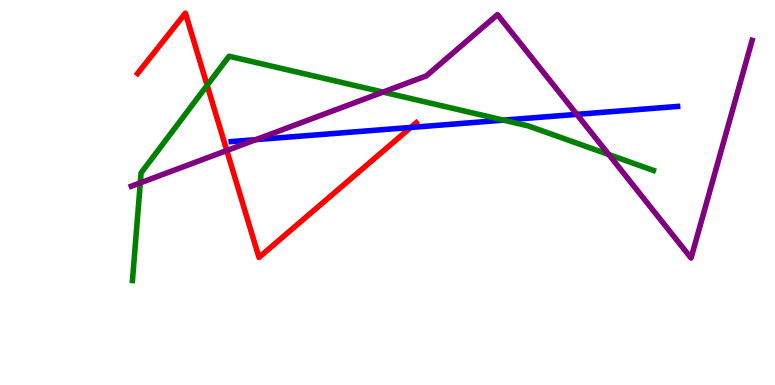[{'lines': ['blue', 'red'], 'intersections': [{'x': 5.3, 'y': 6.69}]}, {'lines': ['green', 'red'], 'intersections': [{'x': 2.67, 'y': 7.78}]}, {'lines': ['purple', 'red'], 'intersections': [{'x': 2.93, 'y': 6.09}]}, {'lines': ['blue', 'green'], 'intersections': [{'x': 6.5, 'y': 6.88}]}, {'lines': ['blue', 'purple'], 'intersections': [{'x': 3.3, 'y': 6.37}, {'x': 7.44, 'y': 7.03}]}, {'lines': ['green', 'purple'], 'intersections': [{'x': 1.81, 'y': 5.25}, {'x': 4.94, 'y': 7.61}, {'x': 7.86, 'y': 5.99}]}]